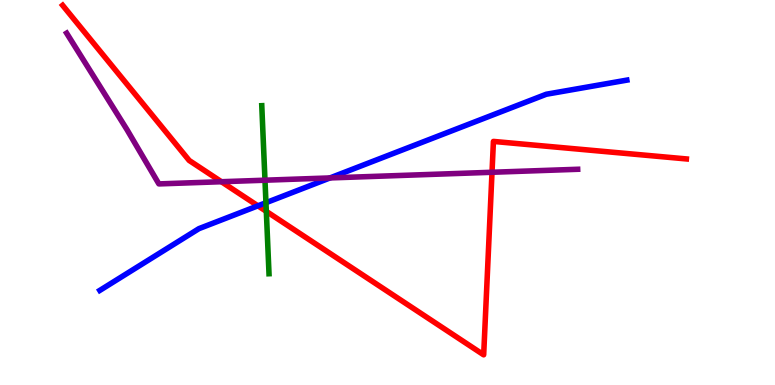[{'lines': ['blue', 'red'], 'intersections': [{'x': 3.33, 'y': 4.65}]}, {'lines': ['green', 'red'], 'intersections': [{'x': 3.44, 'y': 4.51}]}, {'lines': ['purple', 'red'], 'intersections': [{'x': 2.86, 'y': 5.28}, {'x': 6.35, 'y': 5.53}]}, {'lines': ['blue', 'green'], 'intersections': [{'x': 3.43, 'y': 4.73}]}, {'lines': ['blue', 'purple'], 'intersections': [{'x': 4.26, 'y': 5.38}]}, {'lines': ['green', 'purple'], 'intersections': [{'x': 3.42, 'y': 5.32}]}]